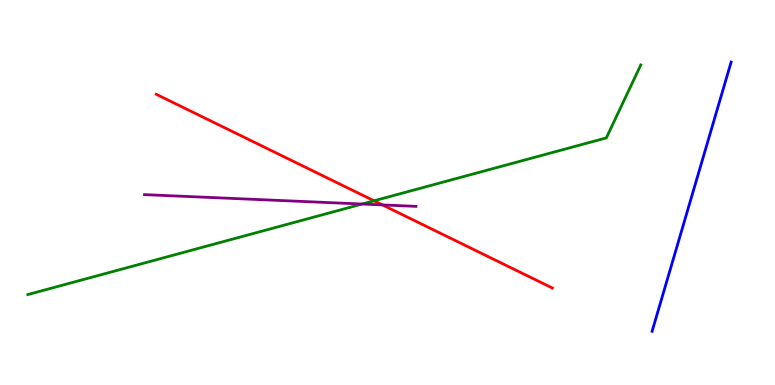[{'lines': ['blue', 'red'], 'intersections': []}, {'lines': ['green', 'red'], 'intersections': [{'x': 4.83, 'y': 4.78}]}, {'lines': ['purple', 'red'], 'intersections': [{'x': 4.93, 'y': 4.68}]}, {'lines': ['blue', 'green'], 'intersections': []}, {'lines': ['blue', 'purple'], 'intersections': []}, {'lines': ['green', 'purple'], 'intersections': [{'x': 4.67, 'y': 4.7}]}]